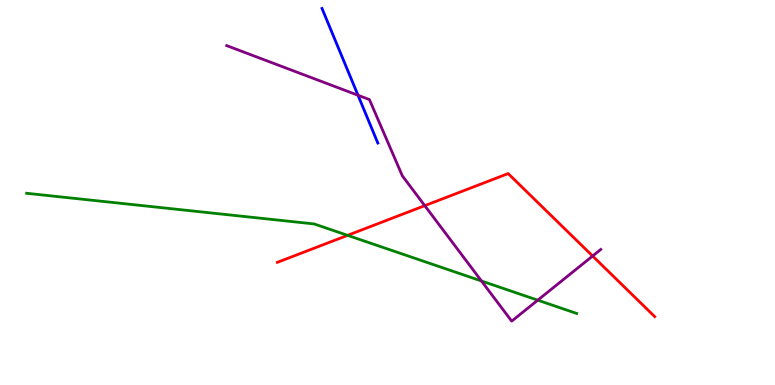[{'lines': ['blue', 'red'], 'intersections': []}, {'lines': ['green', 'red'], 'intersections': [{'x': 4.48, 'y': 3.89}]}, {'lines': ['purple', 'red'], 'intersections': [{'x': 5.48, 'y': 4.66}, {'x': 7.65, 'y': 3.35}]}, {'lines': ['blue', 'green'], 'intersections': []}, {'lines': ['blue', 'purple'], 'intersections': [{'x': 4.62, 'y': 7.53}]}, {'lines': ['green', 'purple'], 'intersections': [{'x': 6.21, 'y': 2.7}, {'x': 6.94, 'y': 2.2}]}]